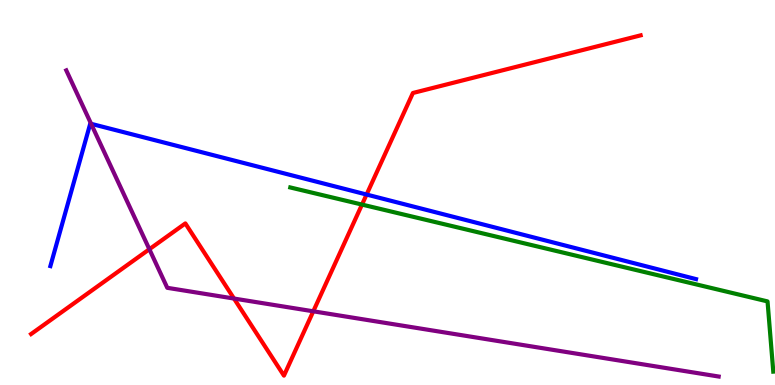[{'lines': ['blue', 'red'], 'intersections': [{'x': 4.73, 'y': 4.95}]}, {'lines': ['green', 'red'], 'intersections': [{'x': 4.67, 'y': 4.69}]}, {'lines': ['purple', 'red'], 'intersections': [{'x': 1.93, 'y': 3.53}, {'x': 3.02, 'y': 2.25}, {'x': 4.04, 'y': 1.91}]}, {'lines': ['blue', 'green'], 'intersections': []}, {'lines': ['blue', 'purple'], 'intersections': [{'x': 1.18, 'y': 6.78}]}, {'lines': ['green', 'purple'], 'intersections': []}]